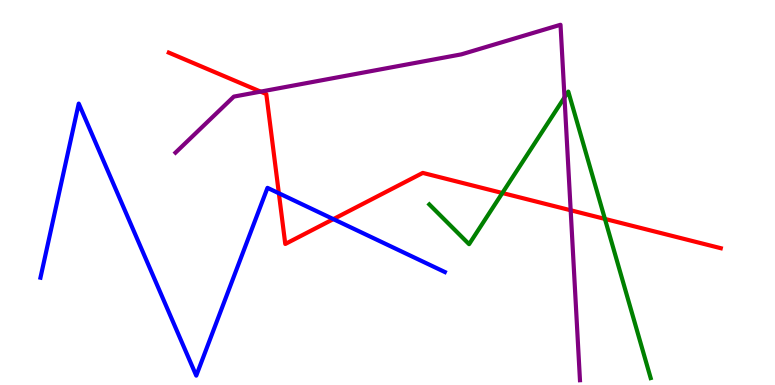[{'lines': ['blue', 'red'], 'intersections': [{'x': 3.6, 'y': 4.98}, {'x': 4.3, 'y': 4.31}]}, {'lines': ['green', 'red'], 'intersections': [{'x': 6.48, 'y': 4.99}, {'x': 7.81, 'y': 4.31}]}, {'lines': ['purple', 'red'], 'intersections': [{'x': 3.36, 'y': 7.62}, {'x': 7.36, 'y': 4.54}]}, {'lines': ['blue', 'green'], 'intersections': []}, {'lines': ['blue', 'purple'], 'intersections': []}, {'lines': ['green', 'purple'], 'intersections': [{'x': 7.28, 'y': 7.47}]}]